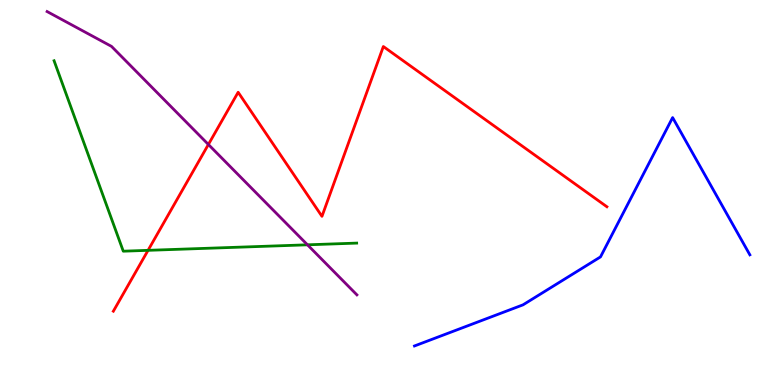[{'lines': ['blue', 'red'], 'intersections': []}, {'lines': ['green', 'red'], 'intersections': [{'x': 1.91, 'y': 3.5}]}, {'lines': ['purple', 'red'], 'intersections': [{'x': 2.69, 'y': 6.25}]}, {'lines': ['blue', 'green'], 'intersections': []}, {'lines': ['blue', 'purple'], 'intersections': []}, {'lines': ['green', 'purple'], 'intersections': [{'x': 3.97, 'y': 3.64}]}]